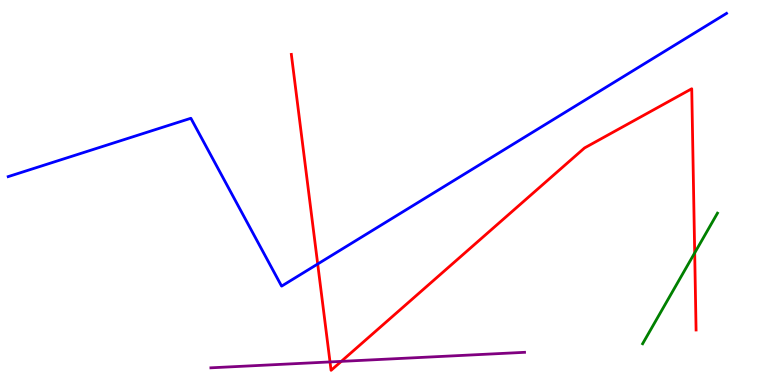[{'lines': ['blue', 'red'], 'intersections': [{'x': 4.1, 'y': 3.14}]}, {'lines': ['green', 'red'], 'intersections': [{'x': 8.96, 'y': 3.43}]}, {'lines': ['purple', 'red'], 'intersections': [{'x': 4.26, 'y': 0.599}, {'x': 4.4, 'y': 0.614}]}, {'lines': ['blue', 'green'], 'intersections': []}, {'lines': ['blue', 'purple'], 'intersections': []}, {'lines': ['green', 'purple'], 'intersections': []}]